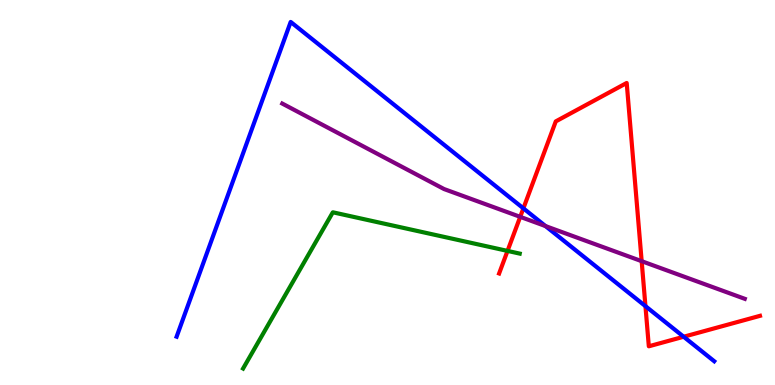[{'lines': ['blue', 'red'], 'intersections': [{'x': 6.75, 'y': 4.59}, {'x': 8.33, 'y': 2.05}, {'x': 8.82, 'y': 1.25}]}, {'lines': ['green', 'red'], 'intersections': [{'x': 6.55, 'y': 3.48}]}, {'lines': ['purple', 'red'], 'intersections': [{'x': 6.71, 'y': 4.37}, {'x': 8.28, 'y': 3.22}]}, {'lines': ['blue', 'green'], 'intersections': []}, {'lines': ['blue', 'purple'], 'intersections': [{'x': 7.04, 'y': 4.13}]}, {'lines': ['green', 'purple'], 'intersections': []}]